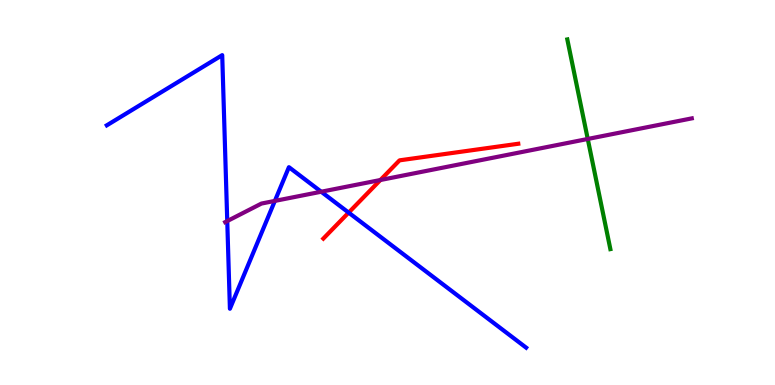[{'lines': ['blue', 'red'], 'intersections': [{'x': 4.5, 'y': 4.48}]}, {'lines': ['green', 'red'], 'intersections': []}, {'lines': ['purple', 'red'], 'intersections': [{'x': 4.91, 'y': 5.32}]}, {'lines': ['blue', 'green'], 'intersections': []}, {'lines': ['blue', 'purple'], 'intersections': [{'x': 2.93, 'y': 4.26}, {'x': 3.55, 'y': 4.78}, {'x': 4.14, 'y': 5.02}]}, {'lines': ['green', 'purple'], 'intersections': [{'x': 7.58, 'y': 6.39}]}]